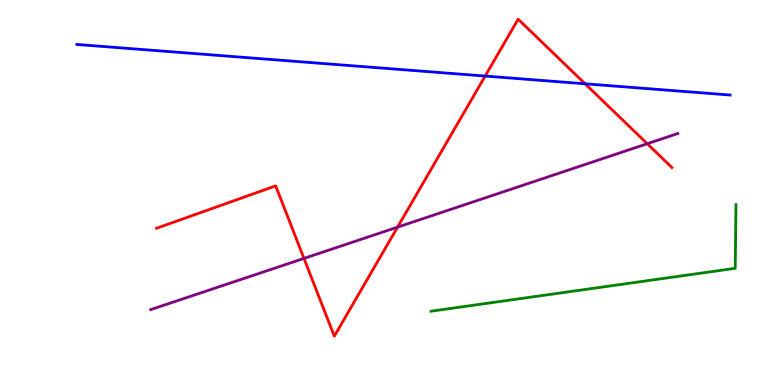[{'lines': ['blue', 'red'], 'intersections': [{'x': 6.26, 'y': 8.02}, {'x': 7.55, 'y': 7.82}]}, {'lines': ['green', 'red'], 'intersections': []}, {'lines': ['purple', 'red'], 'intersections': [{'x': 3.92, 'y': 3.29}, {'x': 5.13, 'y': 4.1}, {'x': 8.35, 'y': 6.27}]}, {'lines': ['blue', 'green'], 'intersections': []}, {'lines': ['blue', 'purple'], 'intersections': []}, {'lines': ['green', 'purple'], 'intersections': []}]